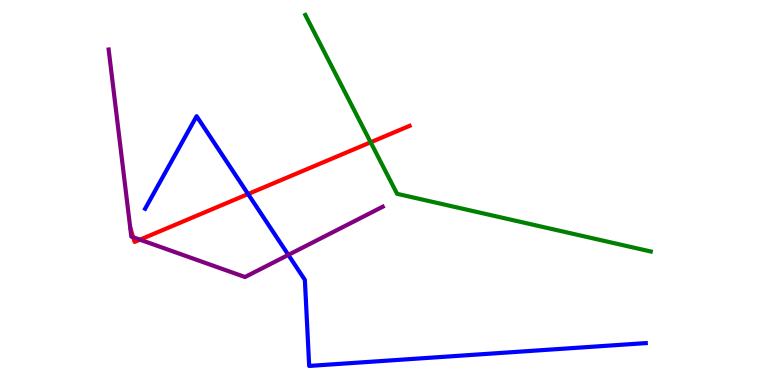[{'lines': ['blue', 'red'], 'intersections': [{'x': 3.2, 'y': 4.96}]}, {'lines': ['green', 'red'], 'intersections': [{'x': 4.78, 'y': 6.3}]}, {'lines': ['purple', 'red'], 'intersections': [{'x': 1.72, 'y': 3.84}, {'x': 1.81, 'y': 3.77}]}, {'lines': ['blue', 'green'], 'intersections': []}, {'lines': ['blue', 'purple'], 'intersections': [{'x': 3.72, 'y': 3.38}]}, {'lines': ['green', 'purple'], 'intersections': []}]